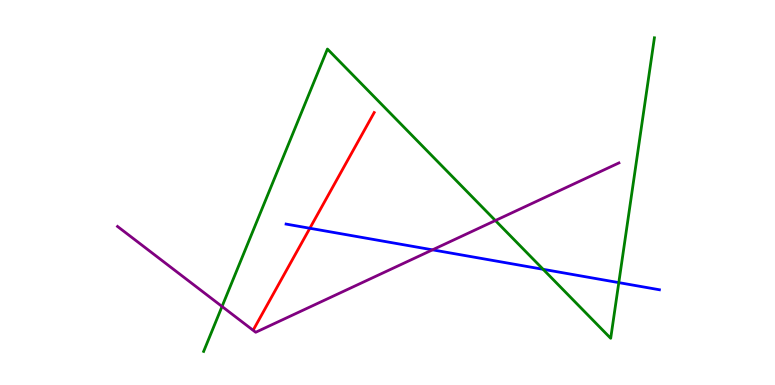[{'lines': ['blue', 'red'], 'intersections': [{'x': 4.0, 'y': 4.07}]}, {'lines': ['green', 'red'], 'intersections': []}, {'lines': ['purple', 'red'], 'intersections': []}, {'lines': ['blue', 'green'], 'intersections': [{'x': 7.01, 'y': 3.01}, {'x': 7.98, 'y': 2.66}]}, {'lines': ['blue', 'purple'], 'intersections': [{'x': 5.58, 'y': 3.51}]}, {'lines': ['green', 'purple'], 'intersections': [{'x': 2.87, 'y': 2.04}, {'x': 6.39, 'y': 4.27}]}]